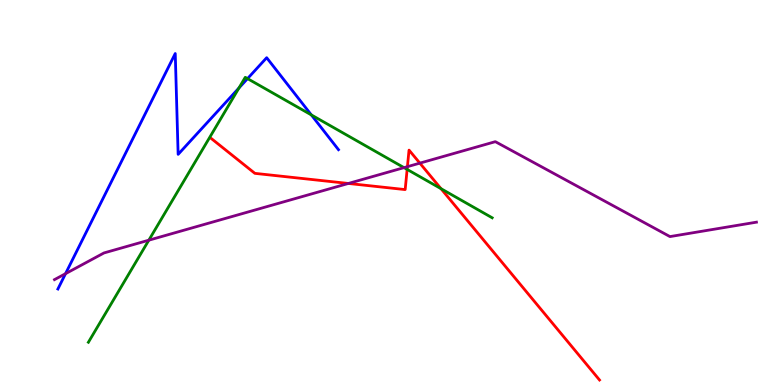[{'lines': ['blue', 'red'], 'intersections': []}, {'lines': ['green', 'red'], 'intersections': [{'x': 5.25, 'y': 5.6}, {'x': 5.69, 'y': 5.1}]}, {'lines': ['purple', 'red'], 'intersections': [{'x': 4.5, 'y': 5.23}, {'x': 5.26, 'y': 5.67}, {'x': 5.42, 'y': 5.76}]}, {'lines': ['blue', 'green'], 'intersections': [{'x': 3.08, 'y': 7.71}, {'x': 3.19, 'y': 7.96}, {'x': 4.02, 'y': 7.02}]}, {'lines': ['blue', 'purple'], 'intersections': [{'x': 0.846, 'y': 2.89}]}, {'lines': ['green', 'purple'], 'intersections': [{'x': 1.92, 'y': 3.76}, {'x': 5.21, 'y': 5.65}]}]